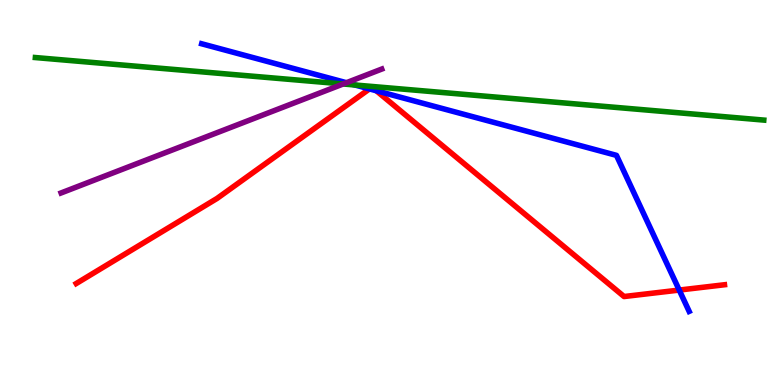[{'lines': ['blue', 'red'], 'intersections': [{'x': 4.77, 'y': 7.69}, {'x': 4.86, 'y': 7.64}, {'x': 8.76, 'y': 2.47}]}, {'lines': ['green', 'red'], 'intersections': []}, {'lines': ['purple', 'red'], 'intersections': []}, {'lines': ['blue', 'green'], 'intersections': [{'x': 4.58, 'y': 7.79}]}, {'lines': ['blue', 'purple'], 'intersections': [{'x': 4.47, 'y': 7.85}]}, {'lines': ['green', 'purple'], 'intersections': [{'x': 4.43, 'y': 7.82}]}]